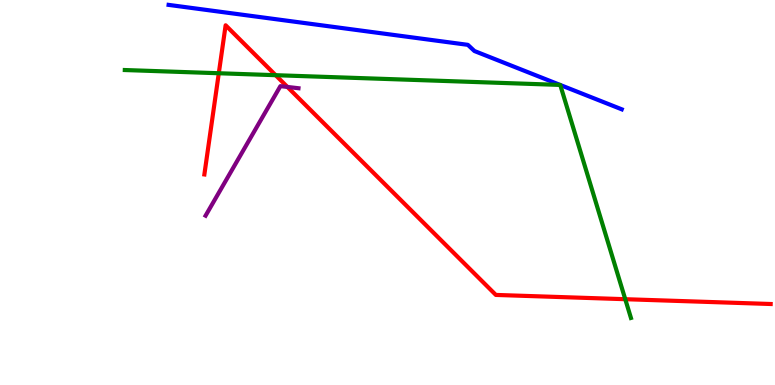[{'lines': ['blue', 'red'], 'intersections': []}, {'lines': ['green', 'red'], 'intersections': [{'x': 2.82, 'y': 8.1}, {'x': 3.56, 'y': 8.05}, {'x': 8.07, 'y': 2.23}]}, {'lines': ['purple', 'red'], 'intersections': [{'x': 3.71, 'y': 7.74}]}, {'lines': ['blue', 'green'], 'intersections': [{'x': 7.23, 'y': 7.79}, {'x': 7.23, 'y': 7.79}]}, {'lines': ['blue', 'purple'], 'intersections': []}, {'lines': ['green', 'purple'], 'intersections': []}]